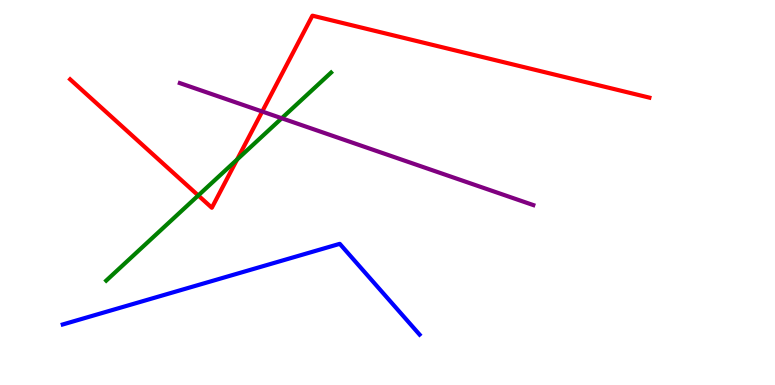[{'lines': ['blue', 'red'], 'intersections': []}, {'lines': ['green', 'red'], 'intersections': [{'x': 2.56, 'y': 4.92}, {'x': 3.06, 'y': 5.86}]}, {'lines': ['purple', 'red'], 'intersections': [{'x': 3.38, 'y': 7.1}]}, {'lines': ['blue', 'green'], 'intersections': []}, {'lines': ['blue', 'purple'], 'intersections': []}, {'lines': ['green', 'purple'], 'intersections': [{'x': 3.64, 'y': 6.93}]}]